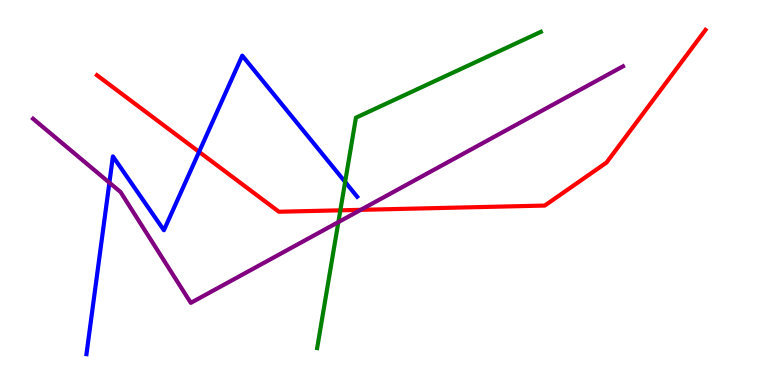[{'lines': ['blue', 'red'], 'intersections': [{'x': 2.57, 'y': 6.06}]}, {'lines': ['green', 'red'], 'intersections': [{'x': 4.39, 'y': 4.54}]}, {'lines': ['purple', 'red'], 'intersections': [{'x': 4.66, 'y': 4.55}]}, {'lines': ['blue', 'green'], 'intersections': [{'x': 4.45, 'y': 5.27}]}, {'lines': ['blue', 'purple'], 'intersections': [{'x': 1.41, 'y': 5.26}]}, {'lines': ['green', 'purple'], 'intersections': [{'x': 4.37, 'y': 4.23}]}]